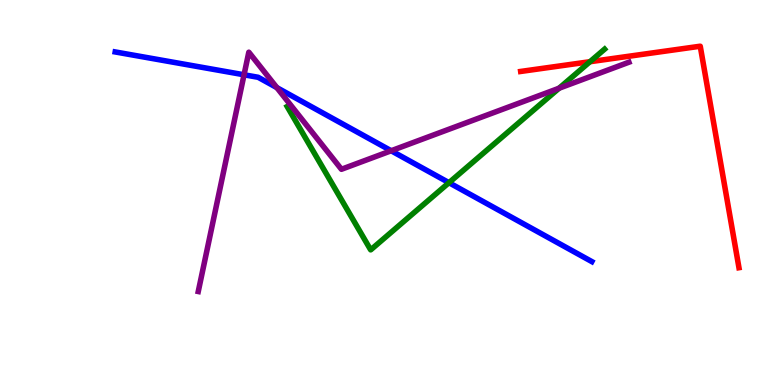[{'lines': ['blue', 'red'], 'intersections': []}, {'lines': ['green', 'red'], 'intersections': [{'x': 7.61, 'y': 8.4}]}, {'lines': ['purple', 'red'], 'intersections': []}, {'lines': ['blue', 'green'], 'intersections': [{'x': 5.79, 'y': 5.25}]}, {'lines': ['blue', 'purple'], 'intersections': [{'x': 3.15, 'y': 8.06}, {'x': 3.57, 'y': 7.72}, {'x': 5.05, 'y': 6.08}]}, {'lines': ['green', 'purple'], 'intersections': [{'x': 7.21, 'y': 7.71}]}]